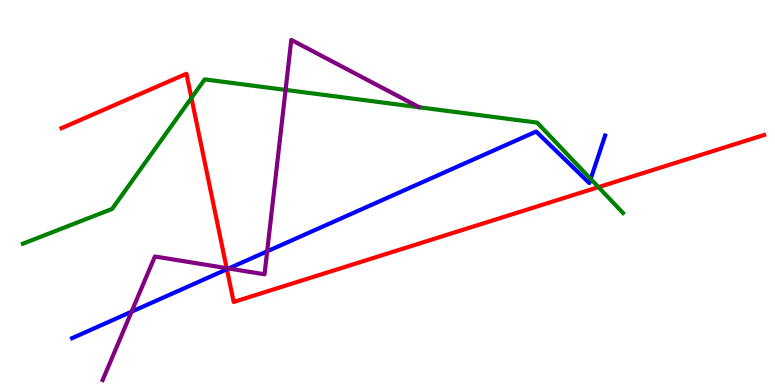[{'lines': ['blue', 'red'], 'intersections': [{'x': 2.93, 'y': 3.01}]}, {'lines': ['green', 'red'], 'intersections': [{'x': 2.47, 'y': 7.46}, {'x': 7.72, 'y': 5.14}]}, {'lines': ['purple', 'red'], 'intersections': [{'x': 2.92, 'y': 3.04}]}, {'lines': ['blue', 'green'], 'intersections': [{'x': 7.62, 'y': 5.35}]}, {'lines': ['blue', 'purple'], 'intersections': [{'x': 1.7, 'y': 1.9}, {'x': 2.95, 'y': 3.03}, {'x': 3.45, 'y': 3.47}]}, {'lines': ['green', 'purple'], 'intersections': [{'x': 3.68, 'y': 7.66}]}]